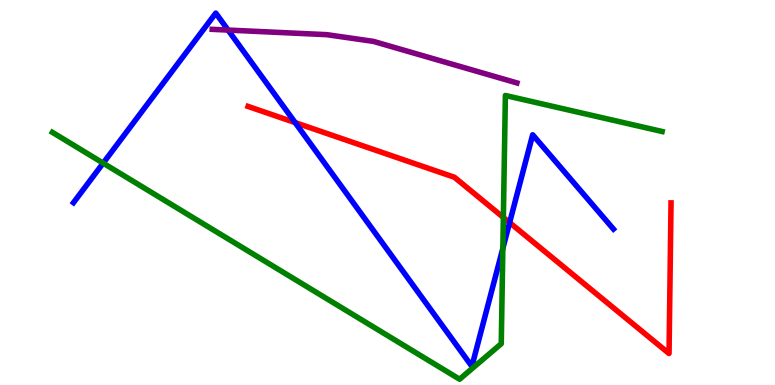[{'lines': ['blue', 'red'], 'intersections': [{'x': 3.81, 'y': 6.82}, {'x': 6.58, 'y': 4.22}]}, {'lines': ['green', 'red'], 'intersections': [{'x': 6.5, 'y': 4.35}]}, {'lines': ['purple', 'red'], 'intersections': []}, {'lines': ['blue', 'green'], 'intersections': [{'x': 1.33, 'y': 5.76}, {'x': 6.49, 'y': 3.55}]}, {'lines': ['blue', 'purple'], 'intersections': [{'x': 2.94, 'y': 9.22}]}, {'lines': ['green', 'purple'], 'intersections': []}]